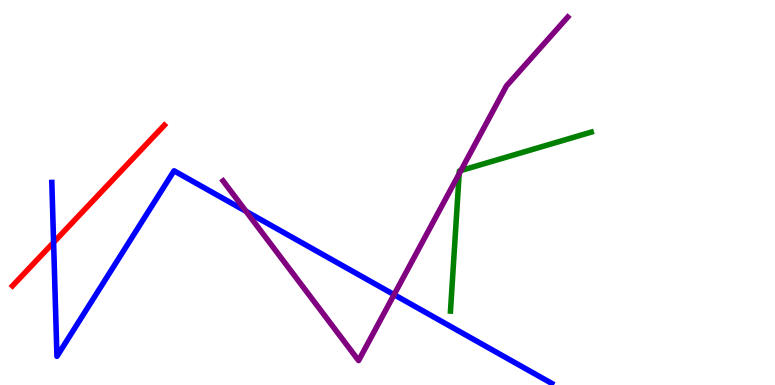[{'lines': ['blue', 'red'], 'intersections': [{'x': 0.691, 'y': 3.7}]}, {'lines': ['green', 'red'], 'intersections': []}, {'lines': ['purple', 'red'], 'intersections': []}, {'lines': ['blue', 'green'], 'intersections': []}, {'lines': ['blue', 'purple'], 'intersections': [{'x': 3.17, 'y': 4.51}, {'x': 5.08, 'y': 2.35}]}, {'lines': ['green', 'purple'], 'intersections': [{'x': 5.92, 'y': 5.49}, {'x': 5.95, 'y': 5.57}]}]